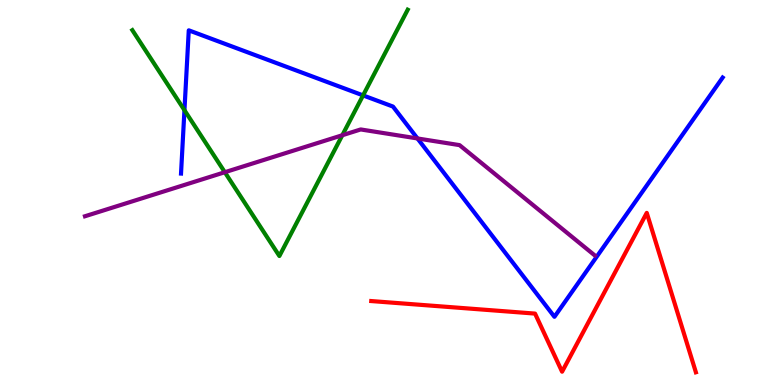[{'lines': ['blue', 'red'], 'intersections': []}, {'lines': ['green', 'red'], 'intersections': []}, {'lines': ['purple', 'red'], 'intersections': []}, {'lines': ['blue', 'green'], 'intersections': [{'x': 2.38, 'y': 7.14}, {'x': 4.68, 'y': 7.52}]}, {'lines': ['blue', 'purple'], 'intersections': [{'x': 5.39, 'y': 6.4}]}, {'lines': ['green', 'purple'], 'intersections': [{'x': 2.9, 'y': 5.53}, {'x': 4.42, 'y': 6.49}]}]